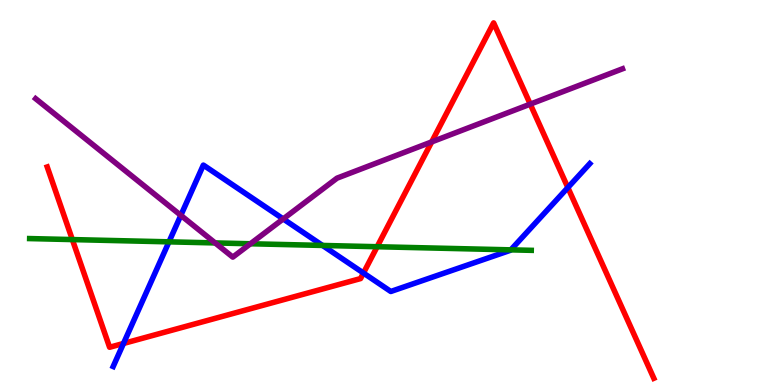[{'lines': ['blue', 'red'], 'intersections': [{'x': 1.59, 'y': 1.08}, {'x': 4.69, 'y': 2.91}, {'x': 7.33, 'y': 5.13}]}, {'lines': ['green', 'red'], 'intersections': [{'x': 0.934, 'y': 3.78}, {'x': 4.87, 'y': 3.59}]}, {'lines': ['purple', 'red'], 'intersections': [{'x': 5.57, 'y': 6.31}, {'x': 6.84, 'y': 7.3}]}, {'lines': ['blue', 'green'], 'intersections': [{'x': 2.18, 'y': 3.72}, {'x': 4.16, 'y': 3.62}, {'x': 6.59, 'y': 3.51}]}, {'lines': ['blue', 'purple'], 'intersections': [{'x': 2.33, 'y': 4.41}, {'x': 3.65, 'y': 4.31}]}, {'lines': ['green', 'purple'], 'intersections': [{'x': 2.78, 'y': 3.69}, {'x': 3.23, 'y': 3.67}]}]